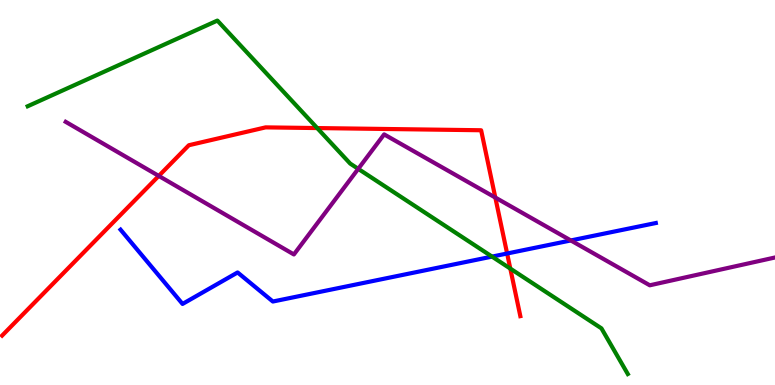[{'lines': ['blue', 'red'], 'intersections': [{'x': 6.54, 'y': 3.42}]}, {'lines': ['green', 'red'], 'intersections': [{'x': 4.09, 'y': 6.67}, {'x': 6.58, 'y': 3.02}]}, {'lines': ['purple', 'red'], 'intersections': [{'x': 2.05, 'y': 5.43}, {'x': 6.39, 'y': 4.87}]}, {'lines': ['blue', 'green'], 'intersections': [{'x': 6.35, 'y': 3.34}]}, {'lines': ['blue', 'purple'], 'intersections': [{'x': 7.37, 'y': 3.75}]}, {'lines': ['green', 'purple'], 'intersections': [{'x': 4.62, 'y': 5.61}]}]